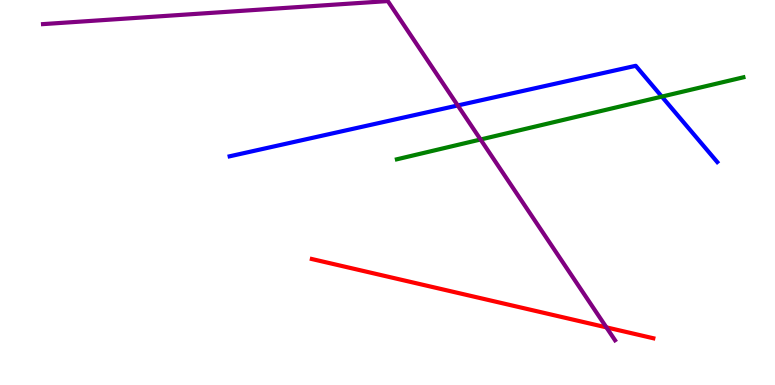[{'lines': ['blue', 'red'], 'intersections': []}, {'lines': ['green', 'red'], 'intersections': []}, {'lines': ['purple', 'red'], 'intersections': [{'x': 7.82, 'y': 1.5}]}, {'lines': ['blue', 'green'], 'intersections': [{'x': 8.54, 'y': 7.49}]}, {'lines': ['blue', 'purple'], 'intersections': [{'x': 5.91, 'y': 7.26}]}, {'lines': ['green', 'purple'], 'intersections': [{'x': 6.2, 'y': 6.38}]}]